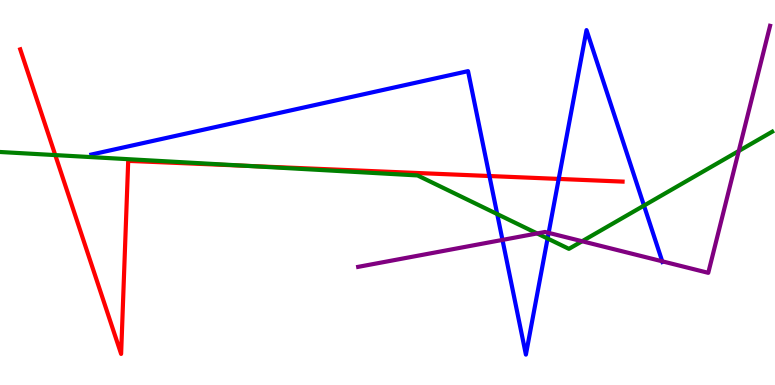[{'lines': ['blue', 'red'], 'intersections': [{'x': 6.32, 'y': 5.43}, {'x': 7.21, 'y': 5.35}]}, {'lines': ['green', 'red'], 'intersections': [{'x': 0.713, 'y': 5.97}, {'x': 3.19, 'y': 5.69}]}, {'lines': ['purple', 'red'], 'intersections': []}, {'lines': ['blue', 'green'], 'intersections': [{'x': 6.42, 'y': 4.44}, {'x': 7.07, 'y': 3.81}, {'x': 8.31, 'y': 4.66}]}, {'lines': ['blue', 'purple'], 'intersections': [{'x': 6.48, 'y': 3.77}, {'x': 7.08, 'y': 3.95}, {'x': 8.55, 'y': 3.21}]}, {'lines': ['green', 'purple'], 'intersections': [{'x': 6.93, 'y': 3.94}, {'x': 7.51, 'y': 3.73}, {'x': 9.53, 'y': 6.08}]}]